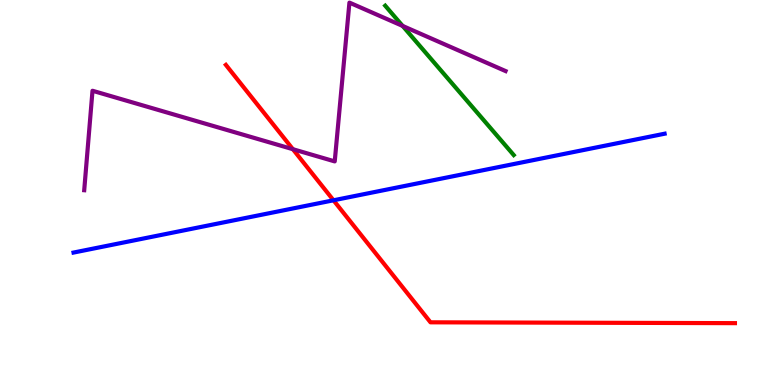[{'lines': ['blue', 'red'], 'intersections': [{'x': 4.3, 'y': 4.8}]}, {'lines': ['green', 'red'], 'intersections': []}, {'lines': ['purple', 'red'], 'intersections': [{'x': 3.78, 'y': 6.12}]}, {'lines': ['blue', 'green'], 'intersections': []}, {'lines': ['blue', 'purple'], 'intersections': []}, {'lines': ['green', 'purple'], 'intersections': [{'x': 5.2, 'y': 9.33}]}]